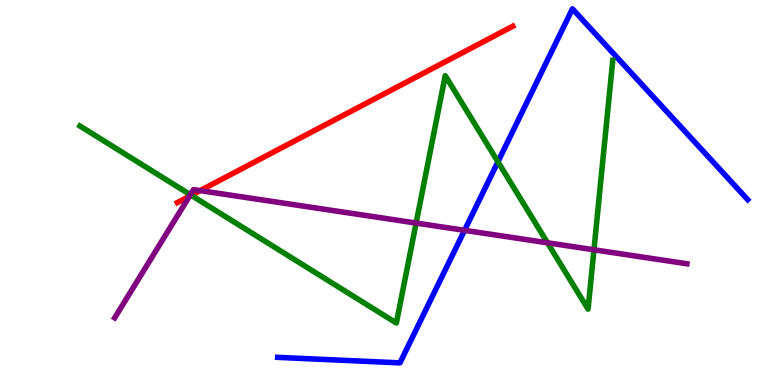[{'lines': ['blue', 'red'], 'intersections': []}, {'lines': ['green', 'red'], 'intersections': [{'x': 2.47, 'y': 4.93}]}, {'lines': ['purple', 'red'], 'intersections': [{'x': 2.44, 'y': 4.9}, {'x': 2.58, 'y': 5.05}]}, {'lines': ['blue', 'green'], 'intersections': [{'x': 6.42, 'y': 5.8}]}, {'lines': ['blue', 'purple'], 'intersections': [{'x': 5.99, 'y': 4.02}]}, {'lines': ['green', 'purple'], 'intersections': [{'x': 2.46, 'y': 4.94}, {'x': 5.37, 'y': 4.21}, {'x': 7.06, 'y': 3.69}, {'x': 7.66, 'y': 3.51}]}]